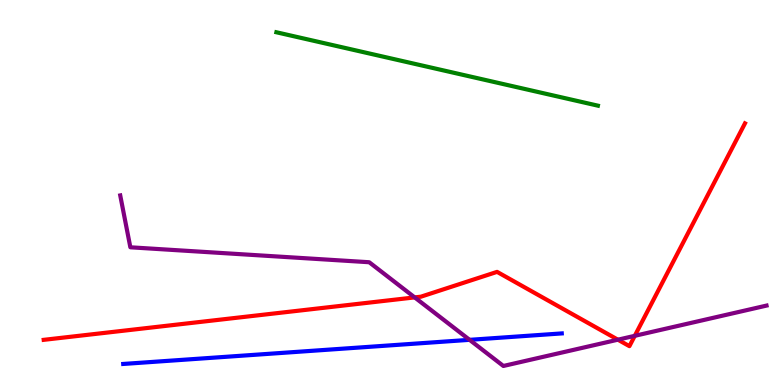[{'lines': ['blue', 'red'], 'intersections': []}, {'lines': ['green', 'red'], 'intersections': []}, {'lines': ['purple', 'red'], 'intersections': [{'x': 5.35, 'y': 2.28}, {'x': 7.97, 'y': 1.18}, {'x': 8.19, 'y': 1.28}]}, {'lines': ['blue', 'green'], 'intersections': []}, {'lines': ['blue', 'purple'], 'intersections': [{'x': 6.06, 'y': 1.17}]}, {'lines': ['green', 'purple'], 'intersections': []}]